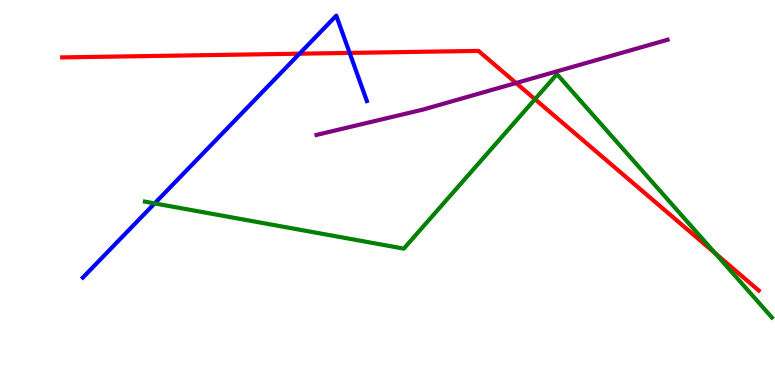[{'lines': ['blue', 'red'], 'intersections': [{'x': 3.86, 'y': 8.61}, {'x': 4.51, 'y': 8.63}]}, {'lines': ['green', 'red'], 'intersections': [{'x': 6.9, 'y': 7.42}, {'x': 9.23, 'y': 3.42}]}, {'lines': ['purple', 'red'], 'intersections': [{'x': 6.66, 'y': 7.84}]}, {'lines': ['blue', 'green'], 'intersections': [{'x': 2.0, 'y': 4.72}]}, {'lines': ['blue', 'purple'], 'intersections': []}, {'lines': ['green', 'purple'], 'intersections': []}]